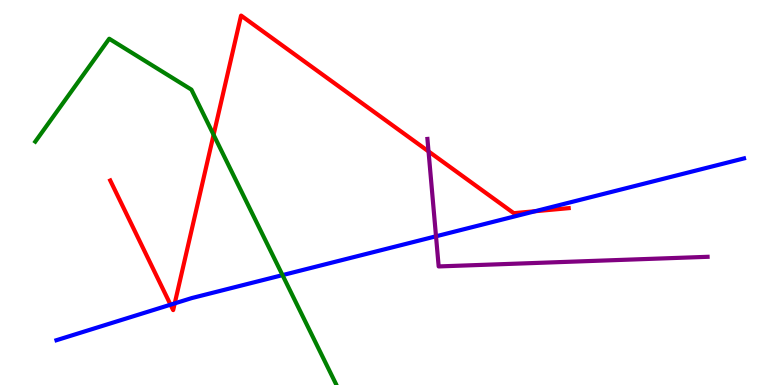[{'lines': ['blue', 'red'], 'intersections': [{'x': 2.2, 'y': 2.09}, {'x': 2.25, 'y': 2.12}, {'x': 6.91, 'y': 4.51}]}, {'lines': ['green', 'red'], 'intersections': [{'x': 2.76, 'y': 6.5}]}, {'lines': ['purple', 'red'], 'intersections': [{'x': 5.53, 'y': 6.07}]}, {'lines': ['blue', 'green'], 'intersections': [{'x': 3.65, 'y': 2.85}]}, {'lines': ['blue', 'purple'], 'intersections': [{'x': 5.63, 'y': 3.86}]}, {'lines': ['green', 'purple'], 'intersections': []}]